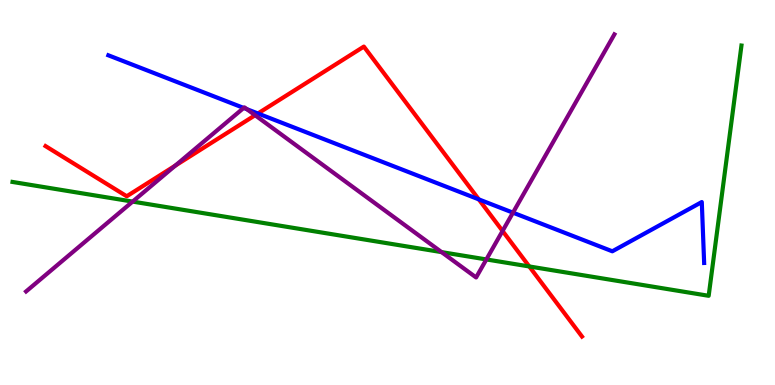[{'lines': ['blue', 'red'], 'intersections': [{'x': 3.33, 'y': 7.05}, {'x': 6.18, 'y': 4.82}]}, {'lines': ['green', 'red'], 'intersections': [{'x': 6.83, 'y': 3.08}]}, {'lines': ['purple', 'red'], 'intersections': [{'x': 2.26, 'y': 5.7}, {'x': 3.29, 'y': 7.01}, {'x': 6.48, 'y': 4.0}]}, {'lines': ['blue', 'green'], 'intersections': []}, {'lines': ['blue', 'purple'], 'intersections': [{'x': 3.14, 'y': 7.2}, {'x': 3.19, 'y': 7.16}, {'x': 6.62, 'y': 4.48}]}, {'lines': ['green', 'purple'], 'intersections': [{'x': 1.71, 'y': 4.76}, {'x': 5.7, 'y': 3.45}, {'x': 6.28, 'y': 3.26}]}]